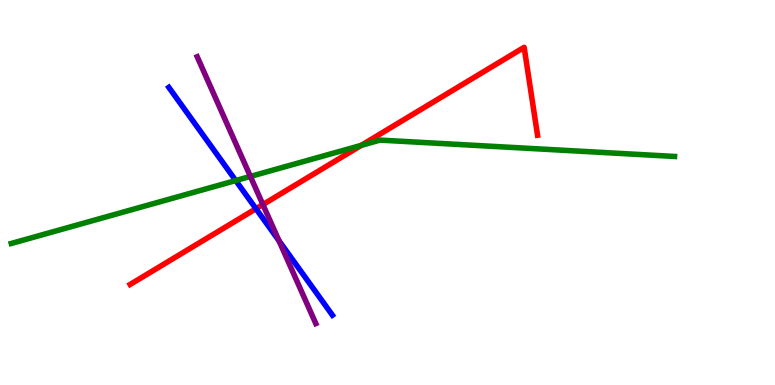[{'lines': ['blue', 'red'], 'intersections': [{'x': 3.3, 'y': 4.58}]}, {'lines': ['green', 'red'], 'intersections': [{'x': 4.66, 'y': 6.22}]}, {'lines': ['purple', 'red'], 'intersections': [{'x': 3.39, 'y': 4.69}]}, {'lines': ['blue', 'green'], 'intersections': [{'x': 3.04, 'y': 5.31}]}, {'lines': ['blue', 'purple'], 'intersections': [{'x': 3.6, 'y': 3.75}]}, {'lines': ['green', 'purple'], 'intersections': [{'x': 3.23, 'y': 5.42}]}]